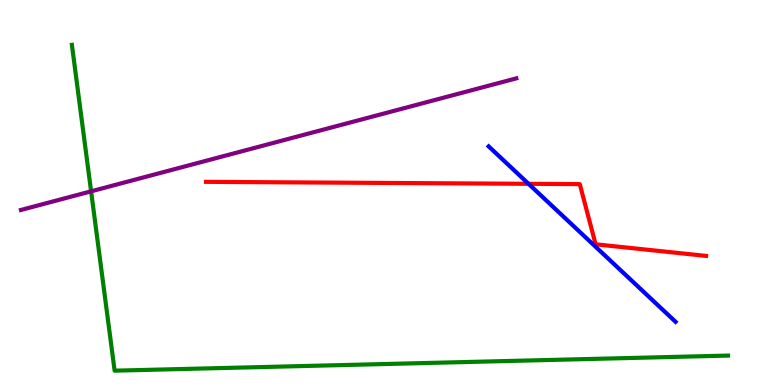[{'lines': ['blue', 'red'], 'intersections': [{'x': 6.82, 'y': 5.23}]}, {'lines': ['green', 'red'], 'intersections': []}, {'lines': ['purple', 'red'], 'intersections': []}, {'lines': ['blue', 'green'], 'intersections': []}, {'lines': ['blue', 'purple'], 'intersections': []}, {'lines': ['green', 'purple'], 'intersections': [{'x': 1.18, 'y': 5.03}]}]